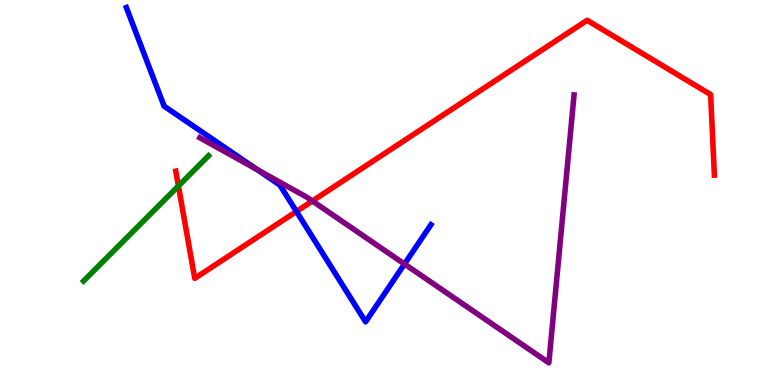[{'lines': ['blue', 'red'], 'intersections': [{'x': 3.82, 'y': 4.51}]}, {'lines': ['green', 'red'], 'intersections': [{'x': 2.3, 'y': 5.17}]}, {'lines': ['purple', 'red'], 'intersections': [{'x': 4.03, 'y': 4.78}]}, {'lines': ['blue', 'green'], 'intersections': []}, {'lines': ['blue', 'purple'], 'intersections': [{'x': 3.32, 'y': 5.59}, {'x': 5.22, 'y': 3.14}]}, {'lines': ['green', 'purple'], 'intersections': []}]